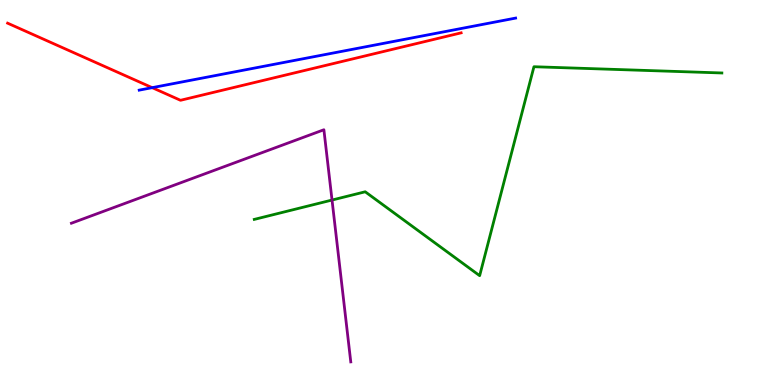[{'lines': ['blue', 'red'], 'intersections': [{'x': 1.96, 'y': 7.72}]}, {'lines': ['green', 'red'], 'intersections': []}, {'lines': ['purple', 'red'], 'intersections': []}, {'lines': ['blue', 'green'], 'intersections': []}, {'lines': ['blue', 'purple'], 'intersections': []}, {'lines': ['green', 'purple'], 'intersections': [{'x': 4.28, 'y': 4.8}]}]